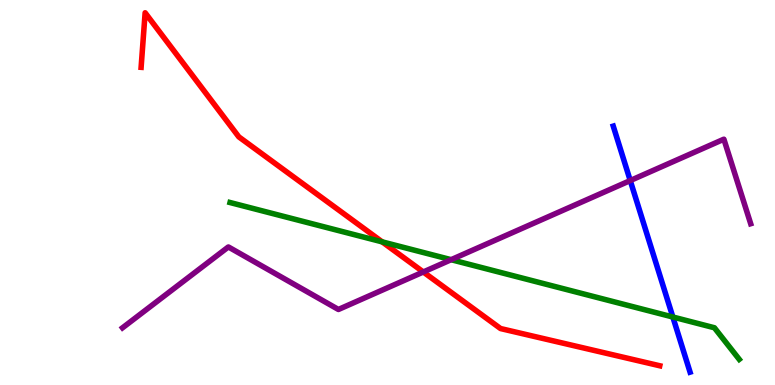[{'lines': ['blue', 'red'], 'intersections': []}, {'lines': ['green', 'red'], 'intersections': [{'x': 4.93, 'y': 3.72}]}, {'lines': ['purple', 'red'], 'intersections': [{'x': 5.46, 'y': 2.94}]}, {'lines': ['blue', 'green'], 'intersections': [{'x': 8.68, 'y': 1.77}]}, {'lines': ['blue', 'purple'], 'intersections': [{'x': 8.13, 'y': 5.31}]}, {'lines': ['green', 'purple'], 'intersections': [{'x': 5.82, 'y': 3.25}]}]